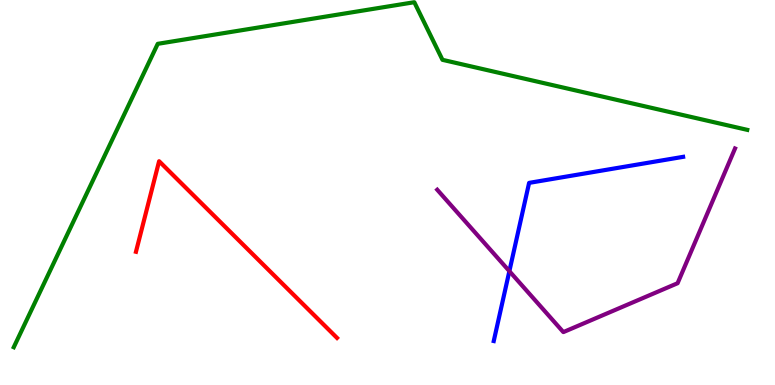[{'lines': ['blue', 'red'], 'intersections': []}, {'lines': ['green', 'red'], 'intersections': []}, {'lines': ['purple', 'red'], 'intersections': []}, {'lines': ['blue', 'green'], 'intersections': []}, {'lines': ['blue', 'purple'], 'intersections': [{'x': 6.57, 'y': 2.96}]}, {'lines': ['green', 'purple'], 'intersections': []}]